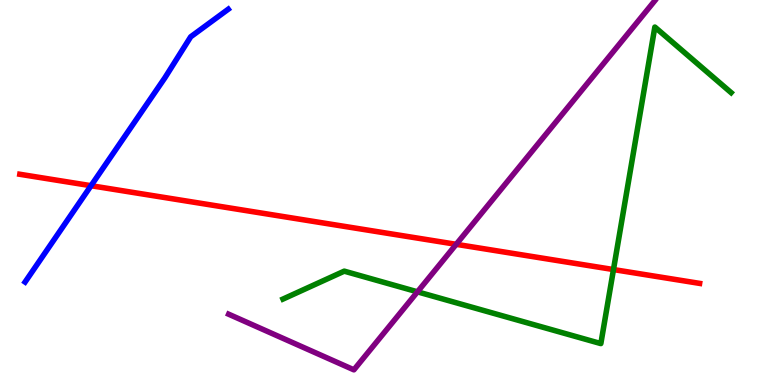[{'lines': ['blue', 'red'], 'intersections': [{'x': 1.17, 'y': 5.18}]}, {'lines': ['green', 'red'], 'intersections': [{'x': 7.92, 'y': 3.0}]}, {'lines': ['purple', 'red'], 'intersections': [{'x': 5.89, 'y': 3.65}]}, {'lines': ['blue', 'green'], 'intersections': []}, {'lines': ['blue', 'purple'], 'intersections': []}, {'lines': ['green', 'purple'], 'intersections': [{'x': 5.39, 'y': 2.42}]}]